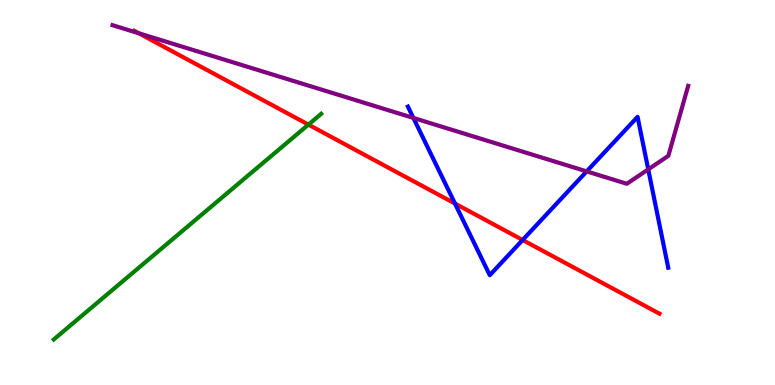[{'lines': ['blue', 'red'], 'intersections': [{'x': 5.87, 'y': 4.71}, {'x': 6.74, 'y': 3.77}]}, {'lines': ['green', 'red'], 'intersections': [{'x': 3.98, 'y': 6.76}]}, {'lines': ['purple', 'red'], 'intersections': [{'x': 1.79, 'y': 9.14}]}, {'lines': ['blue', 'green'], 'intersections': []}, {'lines': ['blue', 'purple'], 'intersections': [{'x': 5.33, 'y': 6.94}, {'x': 7.57, 'y': 5.55}, {'x': 8.36, 'y': 5.6}]}, {'lines': ['green', 'purple'], 'intersections': []}]